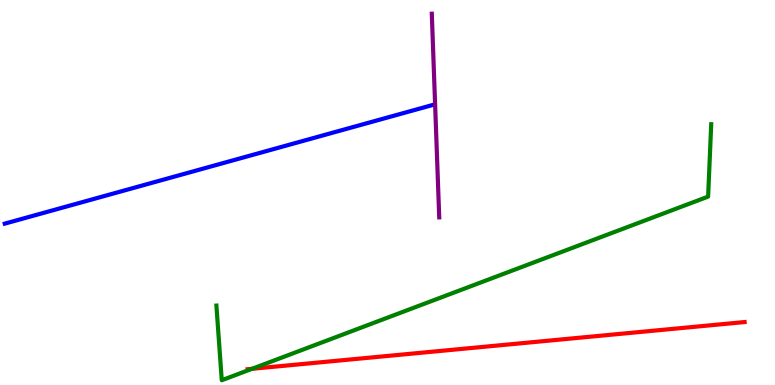[{'lines': ['blue', 'red'], 'intersections': []}, {'lines': ['green', 'red'], 'intersections': [{'x': 3.25, 'y': 0.42}]}, {'lines': ['purple', 'red'], 'intersections': []}, {'lines': ['blue', 'green'], 'intersections': []}, {'lines': ['blue', 'purple'], 'intersections': []}, {'lines': ['green', 'purple'], 'intersections': []}]